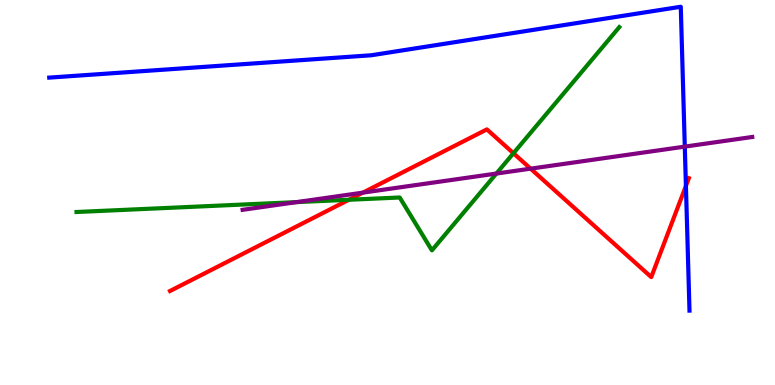[{'lines': ['blue', 'red'], 'intersections': [{'x': 8.85, 'y': 5.17}]}, {'lines': ['green', 'red'], 'intersections': [{'x': 4.5, 'y': 4.81}, {'x': 6.63, 'y': 6.02}]}, {'lines': ['purple', 'red'], 'intersections': [{'x': 4.68, 'y': 5.0}, {'x': 6.85, 'y': 5.62}]}, {'lines': ['blue', 'green'], 'intersections': []}, {'lines': ['blue', 'purple'], 'intersections': [{'x': 8.84, 'y': 6.19}]}, {'lines': ['green', 'purple'], 'intersections': [{'x': 3.83, 'y': 4.75}, {'x': 6.4, 'y': 5.49}]}]